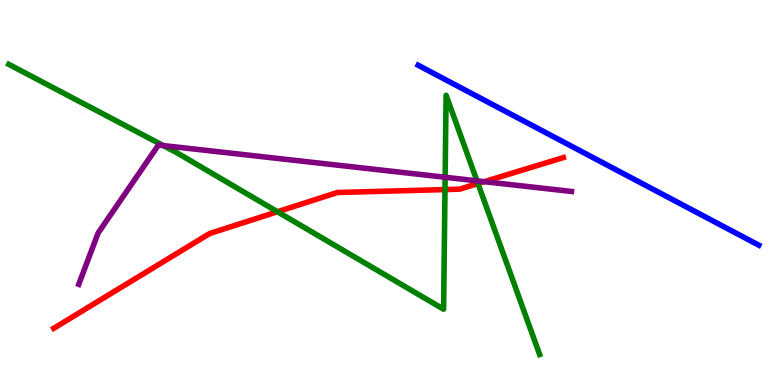[{'lines': ['blue', 'red'], 'intersections': []}, {'lines': ['green', 'red'], 'intersections': [{'x': 3.58, 'y': 4.5}, {'x': 5.74, 'y': 5.08}, {'x': 6.17, 'y': 5.23}]}, {'lines': ['purple', 'red'], 'intersections': [{'x': 6.25, 'y': 5.28}]}, {'lines': ['blue', 'green'], 'intersections': []}, {'lines': ['blue', 'purple'], 'intersections': []}, {'lines': ['green', 'purple'], 'intersections': [{'x': 2.11, 'y': 6.22}, {'x': 5.74, 'y': 5.4}, {'x': 6.15, 'y': 5.3}]}]